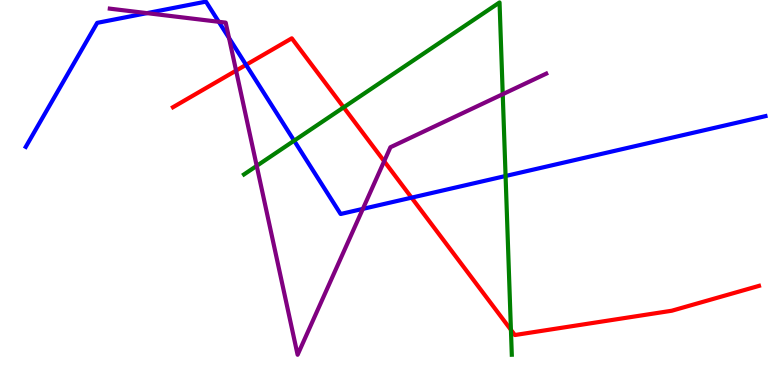[{'lines': ['blue', 'red'], 'intersections': [{'x': 3.17, 'y': 8.32}, {'x': 5.31, 'y': 4.87}]}, {'lines': ['green', 'red'], 'intersections': [{'x': 4.43, 'y': 7.21}, {'x': 6.59, 'y': 1.43}]}, {'lines': ['purple', 'red'], 'intersections': [{'x': 3.05, 'y': 8.17}, {'x': 4.96, 'y': 5.81}]}, {'lines': ['blue', 'green'], 'intersections': [{'x': 3.8, 'y': 6.35}, {'x': 6.52, 'y': 5.43}]}, {'lines': ['blue', 'purple'], 'intersections': [{'x': 1.9, 'y': 9.66}, {'x': 2.82, 'y': 9.43}, {'x': 2.96, 'y': 9.01}, {'x': 4.68, 'y': 4.57}]}, {'lines': ['green', 'purple'], 'intersections': [{'x': 3.31, 'y': 5.69}, {'x': 6.49, 'y': 7.55}]}]